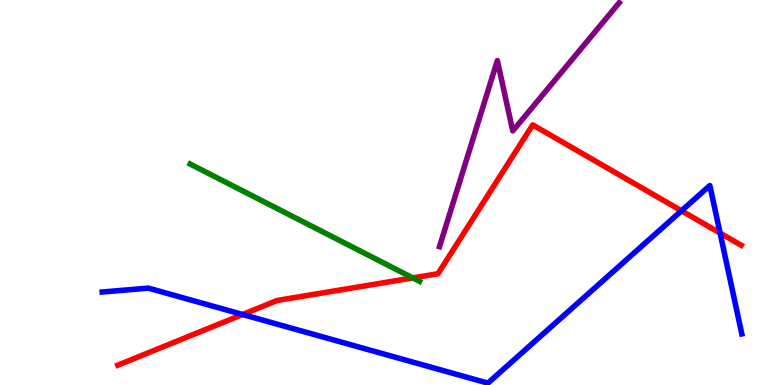[{'lines': ['blue', 'red'], 'intersections': [{'x': 3.13, 'y': 1.83}, {'x': 8.79, 'y': 4.52}, {'x': 9.29, 'y': 3.95}]}, {'lines': ['green', 'red'], 'intersections': [{'x': 5.33, 'y': 2.78}]}, {'lines': ['purple', 'red'], 'intersections': []}, {'lines': ['blue', 'green'], 'intersections': []}, {'lines': ['blue', 'purple'], 'intersections': []}, {'lines': ['green', 'purple'], 'intersections': []}]